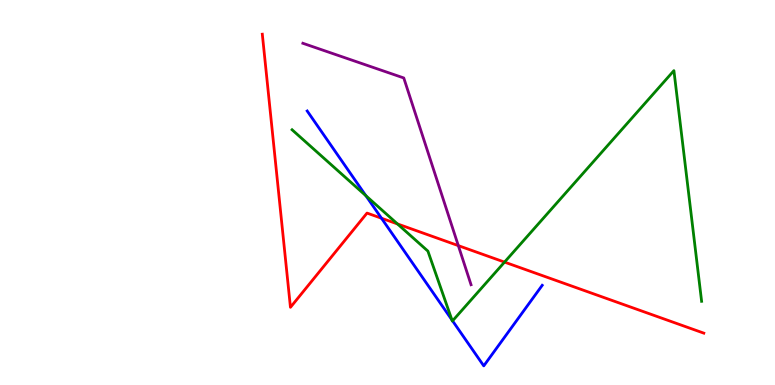[{'lines': ['blue', 'red'], 'intersections': [{'x': 4.92, 'y': 4.33}]}, {'lines': ['green', 'red'], 'intersections': [{'x': 5.13, 'y': 4.18}, {'x': 6.51, 'y': 3.19}]}, {'lines': ['purple', 'red'], 'intersections': [{'x': 5.91, 'y': 3.62}]}, {'lines': ['blue', 'green'], 'intersections': [{'x': 4.72, 'y': 4.92}, {'x': 5.83, 'y': 1.69}, {'x': 5.84, 'y': 1.67}]}, {'lines': ['blue', 'purple'], 'intersections': []}, {'lines': ['green', 'purple'], 'intersections': []}]